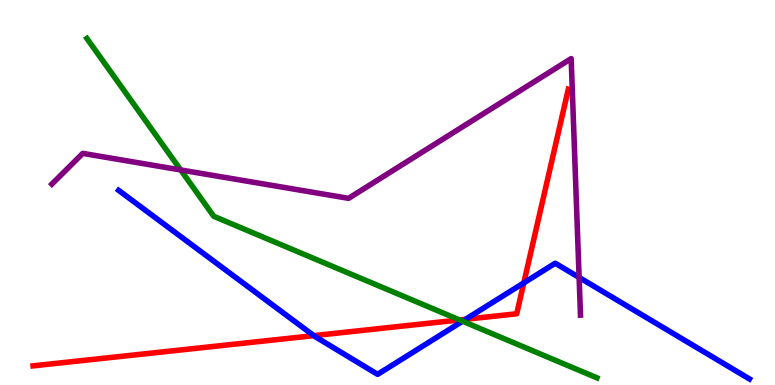[{'lines': ['blue', 'red'], 'intersections': [{'x': 4.05, 'y': 1.28}, {'x': 6.01, 'y': 1.71}, {'x': 6.76, 'y': 2.65}]}, {'lines': ['green', 'red'], 'intersections': [{'x': 5.93, 'y': 1.69}]}, {'lines': ['purple', 'red'], 'intersections': []}, {'lines': ['blue', 'green'], 'intersections': [{'x': 5.97, 'y': 1.66}]}, {'lines': ['blue', 'purple'], 'intersections': [{'x': 7.47, 'y': 2.79}]}, {'lines': ['green', 'purple'], 'intersections': [{'x': 2.33, 'y': 5.59}]}]